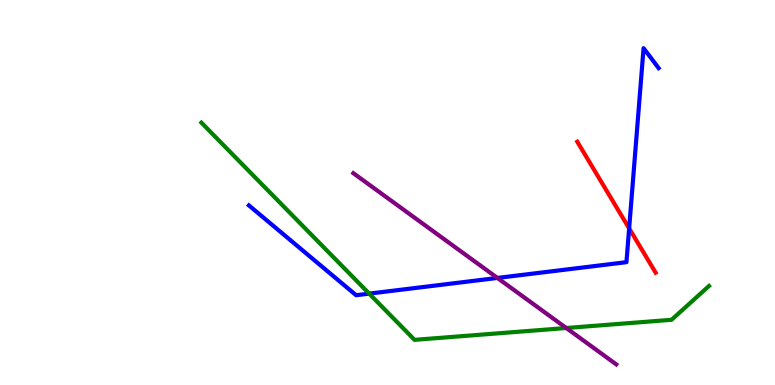[{'lines': ['blue', 'red'], 'intersections': [{'x': 8.12, 'y': 4.07}]}, {'lines': ['green', 'red'], 'intersections': []}, {'lines': ['purple', 'red'], 'intersections': []}, {'lines': ['blue', 'green'], 'intersections': [{'x': 4.76, 'y': 2.37}]}, {'lines': ['blue', 'purple'], 'intersections': [{'x': 6.42, 'y': 2.78}]}, {'lines': ['green', 'purple'], 'intersections': [{'x': 7.31, 'y': 1.48}]}]